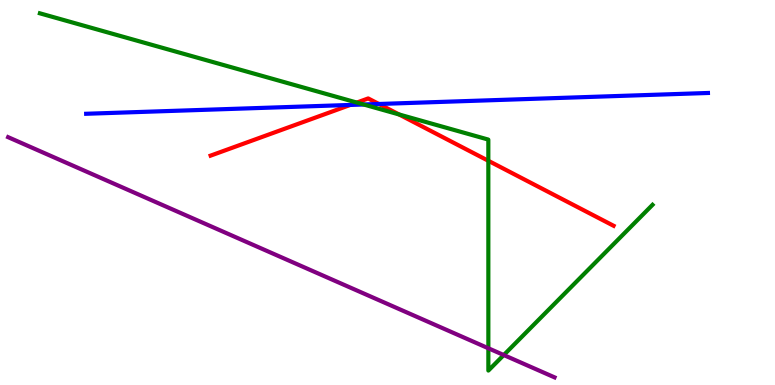[{'lines': ['blue', 'red'], 'intersections': [{'x': 4.52, 'y': 7.27}, {'x': 4.89, 'y': 7.3}]}, {'lines': ['green', 'red'], 'intersections': [{'x': 4.6, 'y': 7.34}, {'x': 5.15, 'y': 7.03}, {'x': 6.3, 'y': 5.82}]}, {'lines': ['purple', 'red'], 'intersections': []}, {'lines': ['blue', 'green'], 'intersections': [{'x': 4.69, 'y': 7.29}]}, {'lines': ['blue', 'purple'], 'intersections': []}, {'lines': ['green', 'purple'], 'intersections': [{'x': 6.3, 'y': 0.954}, {'x': 6.5, 'y': 0.778}]}]